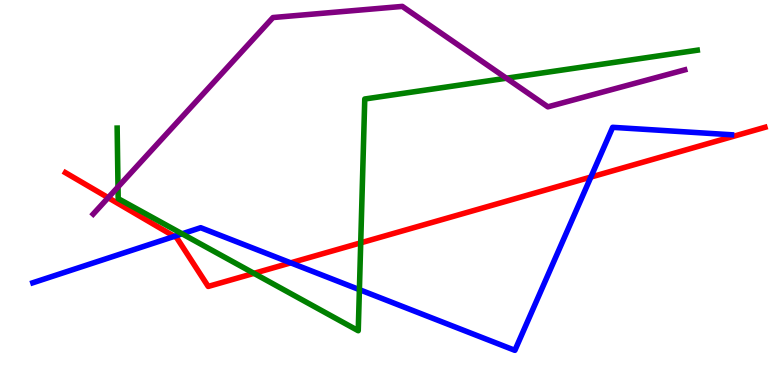[{'lines': ['blue', 'red'], 'intersections': [{'x': 2.25, 'y': 3.86}, {'x': 3.75, 'y': 3.17}, {'x': 7.62, 'y': 5.4}]}, {'lines': ['green', 'red'], 'intersections': [{'x': 3.28, 'y': 2.9}, {'x': 4.65, 'y': 3.69}]}, {'lines': ['purple', 'red'], 'intersections': [{'x': 1.4, 'y': 4.87}]}, {'lines': ['blue', 'green'], 'intersections': [{'x': 2.35, 'y': 3.93}, {'x': 4.64, 'y': 2.48}]}, {'lines': ['blue', 'purple'], 'intersections': []}, {'lines': ['green', 'purple'], 'intersections': [{'x': 1.52, 'y': 5.14}, {'x': 6.53, 'y': 7.97}]}]